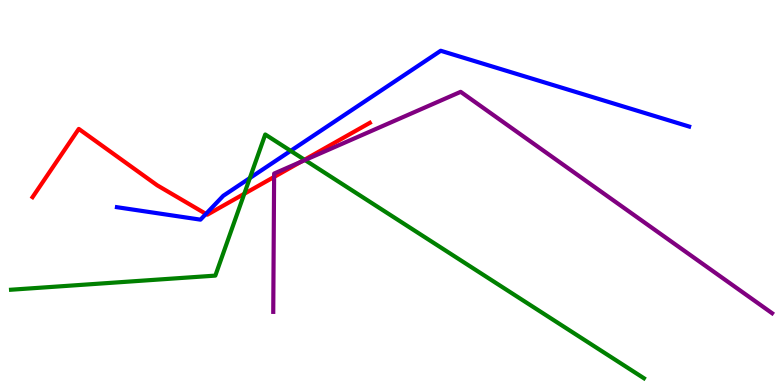[{'lines': ['blue', 'red'], 'intersections': [{'x': 2.66, 'y': 4.44}]}, {'lines': ['green', 'red'], 'intersections': [{'x': 3.15, 'y': 4.97}, {'x': 3.93, 'y': 5.85}]}, {'lines': ['purple', 'red'], 'intersections': [{'x': 3.54, 'y': 5.4}, {'x': 3.88, 'y': 5.79}]}, {'lines': ['blue', 'green'], 'intersections': [{'x': 3.22, 'y': 5.37}, {'x': 3.75, 'y': 6.08}]}, {'lines': ['blue', 'purple'], 'intersections': []}, {'lines': ['green', 'purple'], 'intersections': [{'x': 3.94, 'y': 5.84}]}]